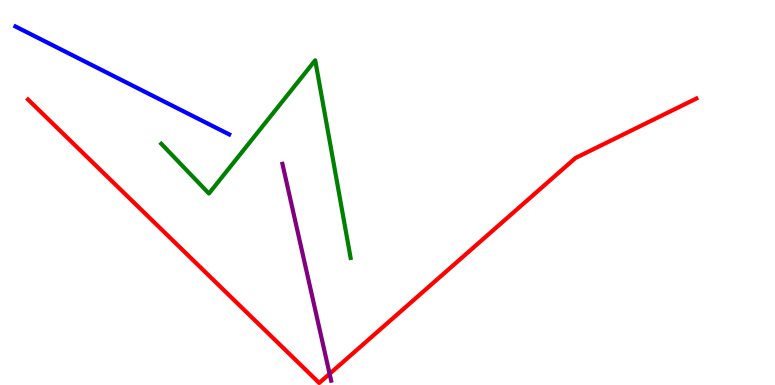[{'lines': ['blue', 'red'], 'intersections': []}, {'lines': ['green', 'red'], 'intersections': []}, {'lines': ['purple', 'red'], 'intersections': [{'x': 4.25, 'y': 0.29}]}, {'lines': ['blue', 'green'], 'intersections': []}, {'lines': ['blue', 'purple'], 'intersections': []}, {'lines': ['green', 'purple'], 'intersections': []}]